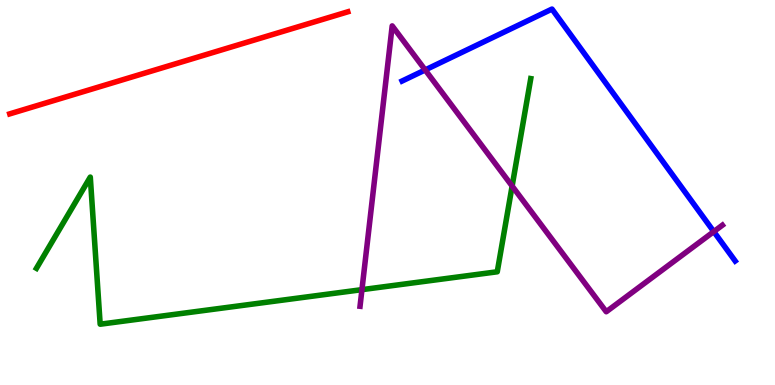[{'lines': ['blue', 'red'], 'intersections': []}, {'lines': ['green', 'red'], 'intersections': []}, {'lines': ['purple', 'red'], 'intersections': []}, {'lines': ['blue', 'green'], 'intersections': []}, {'lines': ['blue', 'purple'], 'intersections': [{'x': 5.49, 'y': 8.18}, {'x': 9.21, 'y': 3.98}]}, {'lines': ['green', 'purple'], 'intersections': [{'x': 4.67, 'y': 2.48}, {'x': 6.61, 'y': 5.17}]}]